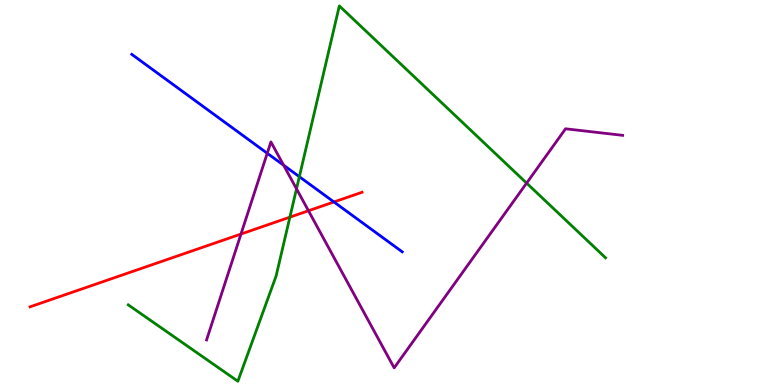[{'lines': ['blue', 'red'], 'intersections': [{'x': 4.31, 'y': 4.75}]}, {'lines': ['green', 'red'], 'intersections': [{'x': 3.74, 'y': 4.36}]}, {'lines': ['purple', 'red'], 'intersections': [{'x': 3.11, 'y': 3.92}, {'x': 3.98, 'y': 4.53}]}, {'lines': ['blue', 'green'], 'intersections': [{'x': 3.86, 'y': 5.41}]}, {'lines': ['blue', 'purple'], 'intersections': [{'x': 3.45, 'y': 6.02}, {'x': 3.66, 'y': 5.71}]}, {'lines': ['green', 'purple'], 'intersections': [{'x': 3.83, 'y': 5.1}, {'x': 6.8, 'y': 5.24}]}]